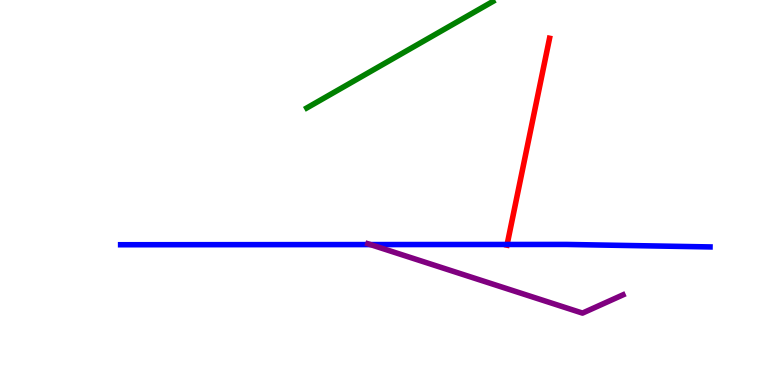[{'lines': ['blue', 'red'], 'intersections': [{'x': 6.54, 'y': 3.65}]}, {'lines': ['green', 'red'], 'intersections': []}, {'lines': ['purple', 'red'], 'intersections': []}, {'lines': ['blue', 'green'], 'intersections': []}, {'lines': ['blue', 'purple'], 'intersections': [{'x': 4.78, 'y': 3.65}]}, {'lines': ['green', 'purple'], 'intersections': []}]